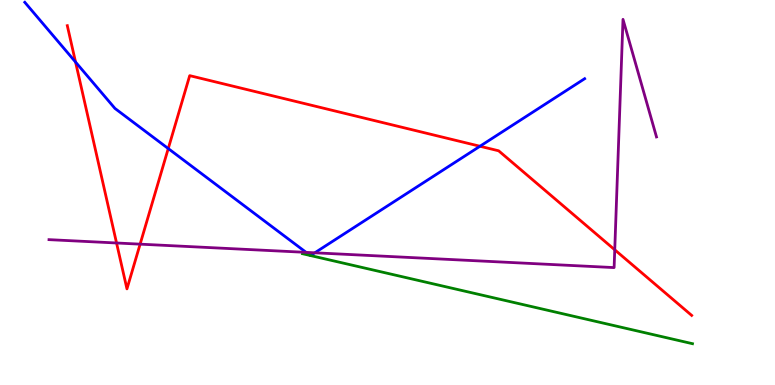[{'lines': ['blue', 'red'], 'intersections': [{'x': 0.975, 'y': 8.39}, {'x': 2.17, 'y': 6.14}, {'x': 6.19, 'y': 6.2}]}, {'lines': ['green', 'red'], 'intersections': []}, {'lines': ['purple', 'red'], 'intersections': [{'x': 1.5, 'y': 3.69}, {'x': 1.81, 'y': 3.66}, {'x': 7.93, 'y': 3.51}]}, {'lines': ['blue', 'green'], 'intersections': [{'x': 4.0, 'y': 3.36}, {'x': 4.01, 'y': 3.36}]}, {'lines': ['blue', 'purple'], 'intersections': [{'x': 3.95, 'y': 3.45}, {'x': 4.06, 'y': 3.43}]}, {'lines': ['green', 'purple'], 'intersections': []}]